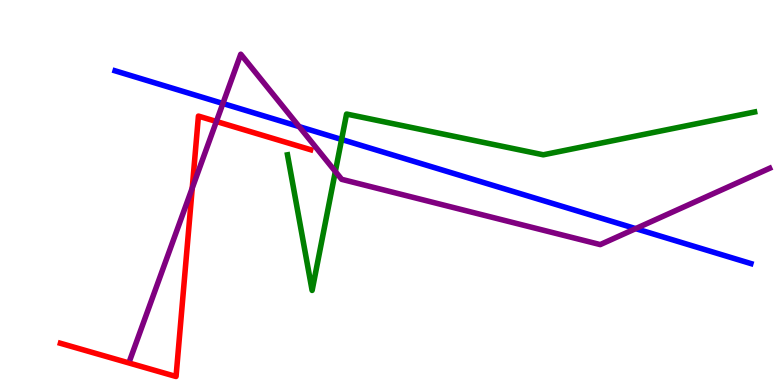[{'lines': ['blue', 'red'], 'intersections': []}, {'lines': ['green', 'red'], 'intersections': []}, {'lines': ['purple', 'red'], 'intersections': [{'x': 2.48, 'y': 5.12}, {'x': 2.79, 'y': 6.84}]}, {'lines': ['blue', 'green'], 'intersections': [{'x': 4.41, 'y': 6.38}]}, {'lines': ['blue', 'purple'], 'intersections': [{'x': 2.88, 'y': 7.31}, {'x': 3.86, 'y': 6.71}, {'x': 8.2, 'y': 4.06}]}, {'lines': ['green', 'purple'], 'intersections': [{'x': 4.33, 'y': 5.55}]}]